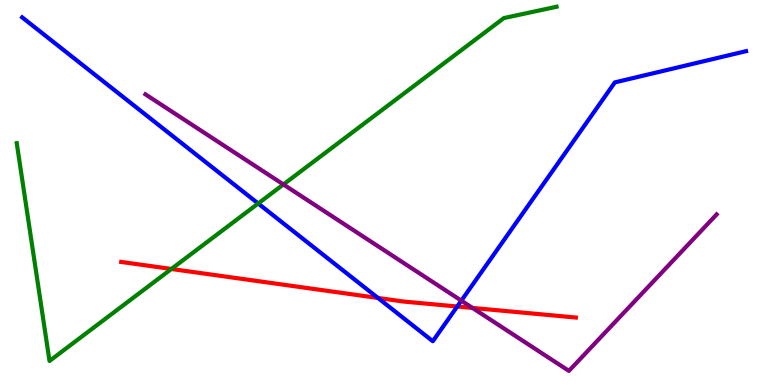[{'lines': ['blue', 'red'], 'intersections': [{'x': 4.88, 'y': 2.26}, {'x': 5.9, 'y': 2.04}]}, {'lines': ['green', 'red'], 'intersections': [{'x': 2.21, 'y': 3.01}]}, {'lines': ['purple', 'red'], 'intersections': [{'x': 6.1, 'y': 2.0}]}, {'lines': ['blue', 'green'], 'intersections': [{'x': 3.33, 'y': 4.71}]}, {'lines': ['blue', 'purple'], 'intersections': [{'x': 5.95, 'y': 2.19}]}, {'lines': ['green', 'purple'], 'intersections': [{'x': 3.66, 'y': 5.21}]}]